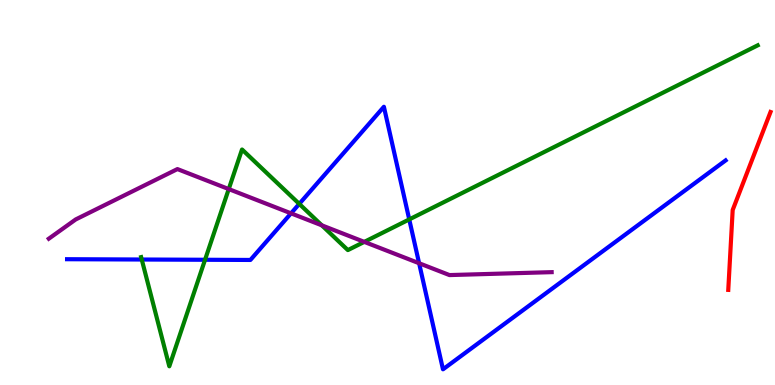[{'lines': ['blue', 'red'], 'intersections': []}, {'lines': ['green', 'red'], 'intersections': []}, {'lines': ['purple', 'red'], 'intersections': []}, {'lines': ['blue', 'green'], 'intersections': [{'x': 1.83, 'y': 3.26}, {'x': 2.65, 'y': 3.25}, {'x': 3.86, 'y': 4.7}, {'x': 5.28, 'y': 4.3}]}, {'lines': ['blue', 'purple'], 'intersections': [{'x': 3.76, 'y': 4.46}, {'x': 5.41, 'y': 3.16}]}, {'lines': ['green', 'purple'], 'intersections': [{'x': 2.95, 'y': 5.09}, {'x': 4.15, 'y': 4.15}, {'x': 4.7, 'y': 3.72}]}]